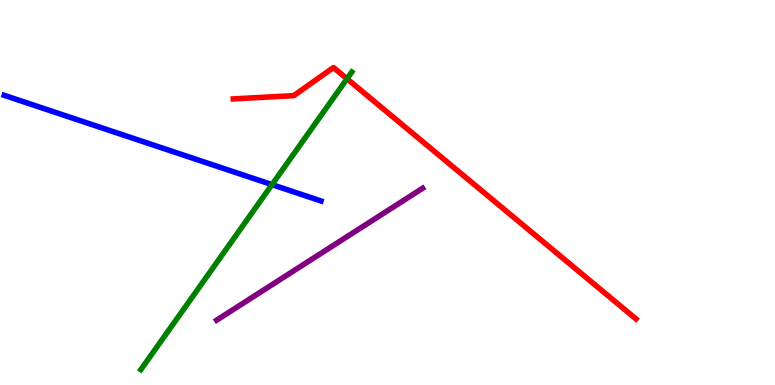[{'lines': ['blue', 'red'], 'intersections': []}, {'lines': ['green', 'red'], 'intersections': [{'x': 4.48, 'y': 7.95}]}, {'lines': ['purple', 'red'], 'intersections': []}, {'lines': ['blue', 'green'], 'intersections': [{'x': 3.51, 'y': 5.2}]}, {'lines': ['blue', 'purple'], 'intersections': []}, {'lines': ['green', 'purple'], 'intersections': []}]